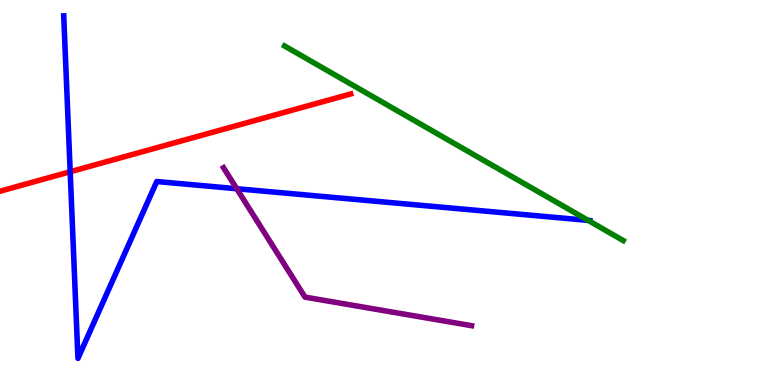[{'lines': ['blue', 'red'], 'intersections': [{'x': 0.906, 'y': 5.54}]}, {'lines': ['green', 'red'], 'intersections': []}, {'lines': ['purple', 'red'], 'intersections': []}, {'lines': ['blue', 'green'], 'intersections': [{'x': 7.59, 'y': 4.28}]}, {'lines': ['blue', 'purple'], 'intersections': [{'x': 3.05, 'y': 5.1}]}, {'lines': ['green', 'purple'], 'intersections': []}]